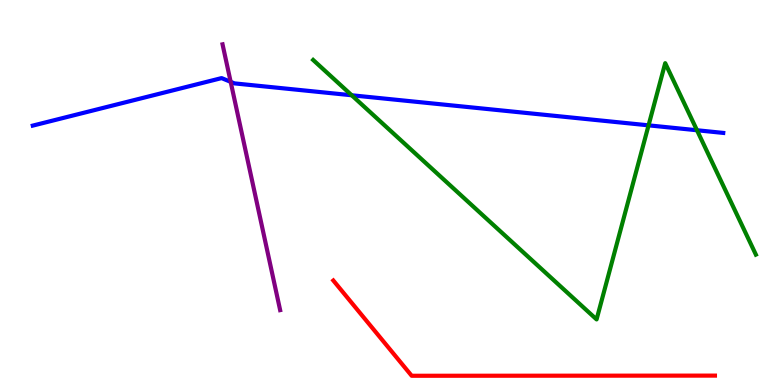[{'lines': ['blue', 'red'], 'intersections': []}, {'lines': ['green', 'red'], 'intersections': []}, {'lines': ['purple', 'red'], 'intersections': []}, {'lines': ['blue', 'green'], 'intersections': [{'x': 4.54, 'y': 7.53}, {'x': 8.37, 'y': 6.74}, {'x': 8.99, 'y': 6.62}]}, {'lines': ['blue', 'purple'], 'intersections': [{'x': 2.98, 'y': 7.87}]}, {'lines': ['green', 'purple'], 'intersections': []}]